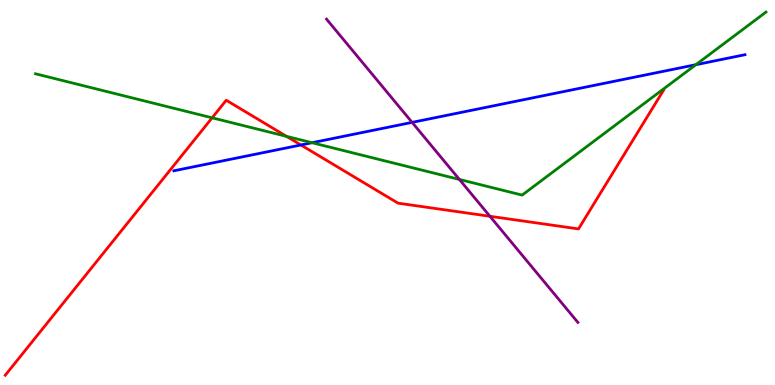[{'lines': ['blue', 'red'], 'intersections': [{'x': 3.88, 'y': 6.23}]}, {'lines': ['green', 'red'], 'intersections': [{'x': 2.74, 'y': 6.94}, {'x': 3.7, 'y': 6.46}]}, {'lines': ['purple', 'red'], 'intersections': [{'x': 6.32, 'y': 4.38}]}, {'lines': ['blue', 'green'], 'intersections': [{'x': 4.03, 'y': 6.29}, {'x': 8.98, 'y': 8.32}]}, {'lines': ['blue', 'purple'], 'intersections': [{'x': 5.32, 'y': 6.82}]}, {'lines': ['green', 'purple'], 'intersections': [{'x': 5.93, 'y': 5.34}]}]